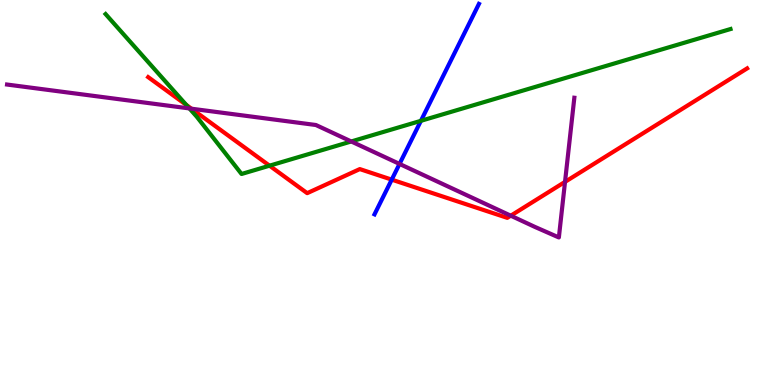[{'lines': ['blue', 'red'], 'intersections': [{'x': 5.05, 'y': 5.33}]}, {'lines': ['green', 'red'], 'intersections': [{'x': 2.4, 'y': 7.27}, {'x': 3.48, 'y': 5.7}]}, {'lines': ['purple', 'red'], 'intersections': [{'x': 2.47, 'y': 7.18}, {'x': 6.59, 'y': 4.4}, {'x': 7.29, 'y': 5.28}]}, {'lines': ['blue', 'green'], 'intersections': [{'x': 5.43, 'y': 6.86}]}, {'lines': ['blue', 'purple'], 'intersections': [{'x': 5.16, 'y': 5.74}]}, {'lines': ['green', 'purple'], 'intersections': [{'x': 2.44, 'y': 7.18}, {'x': 4.53, 'y': 6.33}]}]